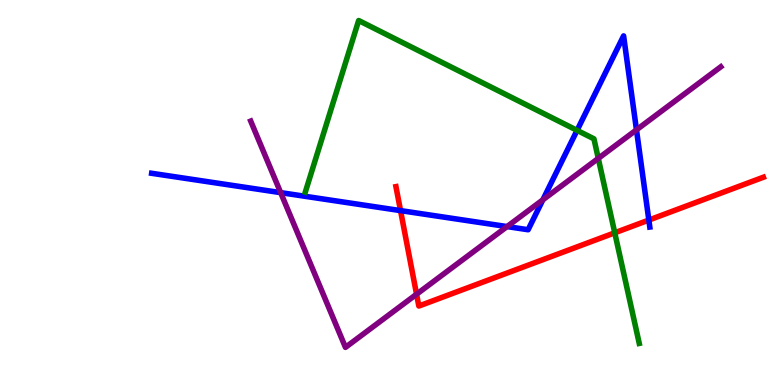[{'lines': ['blue', 'red'], 'intersections': [{'x': 5.17, 'y': 4.53}, {'x': 8.37, 'y': 4.28}]}, {'lines': ['green', 'red'], 'intersections': [{'x': 7.93, 'y': 3.95}]}, {'lines': ['purple', 'red'], 'intersections': [{'x': 5.38, 'y': 2.36}]}, {'lines': ['blue', 'green'], 'intersections': [{'x': 7.45, 'y': 6.61}]}, {'lines': ['blue', 'purple'], 'intersections': [{'x': 3.62, 'y': 5.0}, {'x': 6.54, 'y': 4.11}, {'x': 7.0, 'y': 4.81}, {'x': 8.21, 'y': 6.63}]}, {'lines': ['green', 'purple'], 'intersections': [{'x': 7.72, 'y': 5.89}]}]